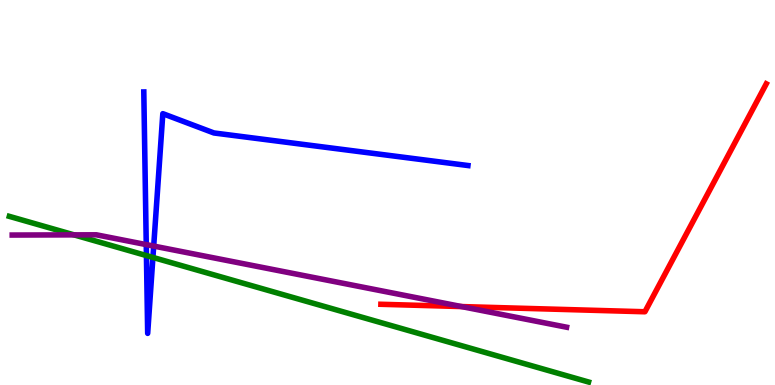[{'lines': ['blue', 'red'], 'intersections': []}, {'lines': ['green', 'red'], 'intersections': []}, {'lines': ['purple', 'red'], 'intersections': [{'x': 5.96, 'y': 2.04}]}, {'lines': ['blue', 'green'], 'intersections': [{'x': 1.89, 'y': 3.36}, {'x': 1.97, 'y': 3.31}]}, {'lines': ['blue', 'purple'], 'intersections': [{'x': 1.89, 'y': 3.65}, {'x': 1.98, 'y': 3.61}]}, {'lines': ['green', 'purple'], 'intersections': [{'x': 0.956, 'y': 3.9}]}]